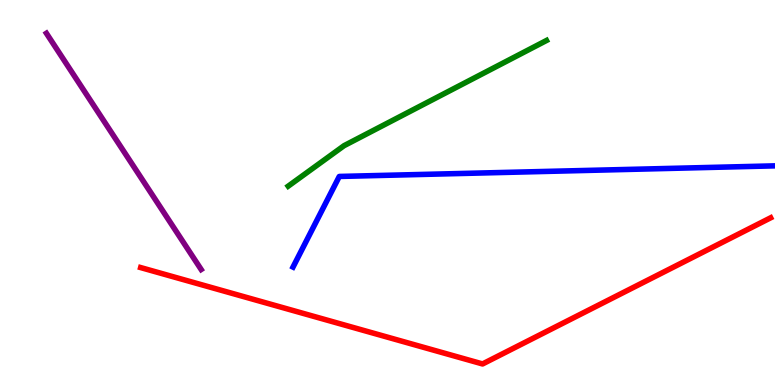[{'lines': ['blue', 'red'], 'intersections': []}, {'lines': ['green', 'red'], 'intersections': []}, {'lines': ['purple', 'red'], 'intersections': []}, {'lines': ['blue', 'green'], 'intersections': []}, {'lines': ['blue', 'purple'], 'intersections': []}, {'lines': ['green', 'purple'], 'intersections': []}]